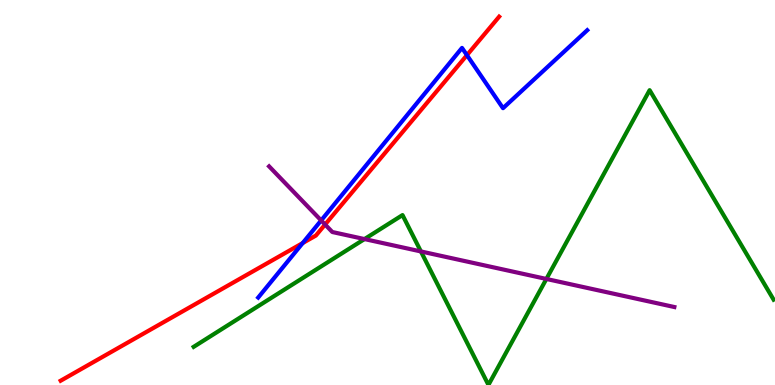[{'lines': ['blue', 'red'], 'intersections': [{'x': 3.91, 'y': 3.69}, {'x': 6.02, 'y': 8.57}]}, {'lines': ['green', 'red'], 'intersections': []}, {'lines': ['purple', 'red'], 'intersections': [{'x': 4.19, 'y': 4.17}]}, {'lines': ['blue', 'green'], 'intersections': []}, {'lines': ['blue', 'purple'], 'intersections': [{'x': 4.14, 'y': 4.27}]}, {'lines': ['green', 'purple'], 'intersections': [{'x': 4.7, 'y': 3.79}, {'x': 5.43, 'y': 3.47}, {'x': 7.05, 'y': 2.75}]}]